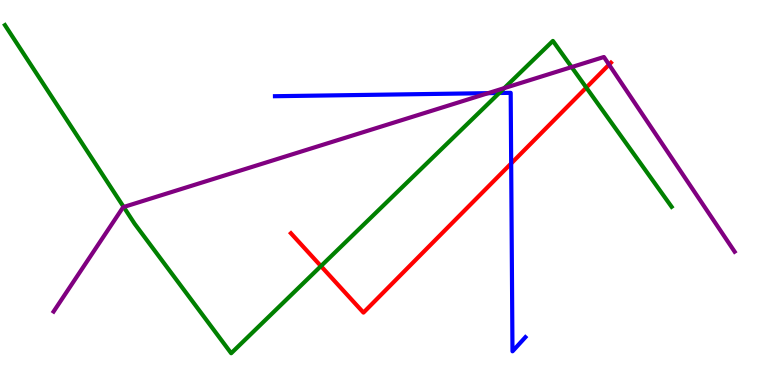[{'lines': ['blue', 'red'], 'intersections': [{'x': 6.6, 'y': 5.75}]}, {'lines': ['green', 'red'], 'intersections': [{'x': 4.14, 'y': 3.09}, {'x': 7.57, 'y': 7.73}]}, {'lines': ['purple', 'red'], 'intersections': [{'x': 7.86, 'y': 8.32}]}, {'lines': ['blue', 'green'], 'intersections': [{'x': 6.44, 'y': 7.58}]}, {'lines': ['blue', 'purple'], 'intersections': [{'x': 6.3, 'y': 7.58}]}, {'lines': ['green', 'purple'], 'intersections': [{'x': 1.6, 'y': 4.62}, {'x': 6.51, 'y': 7.71}, {'x': 7.38, 'y': 8.26}]}]